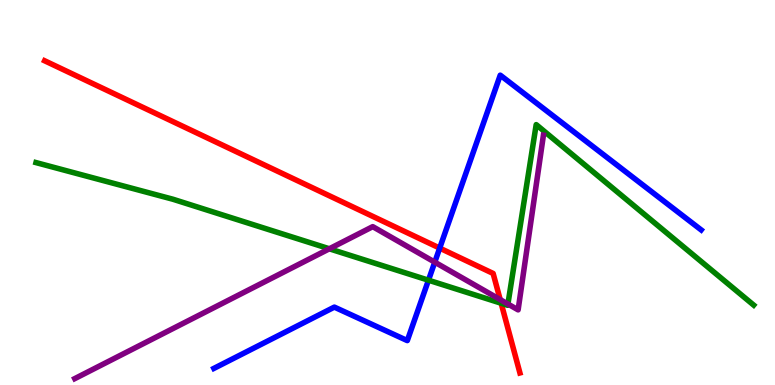[{'lines': ['blue', 'red'], 'intersections': [{'x': 5.67, 'y': 3.56}]}, {'lines': ['green', 'red'], 'intersections': [{'x': 6.47, 'y': 2.12}]}, {'lines': ['purple', 'red'], 'intersections': [{'x': 6.45, 'y': 2.22}]}, {'lines': ['blue', 'green'], 'intersections': [{'x': 5.53, 'y': 2.72}]}, {'lines': ['blue', 'purple'], 'intersections': [{'x': 5.61, 'y': 3.19}]}, {'lines': ['green', 'purple'], 'intersections': [{'x': 4.25, 'y': 3.54}, {'x': 6.55, 'y': 2.1}]}]